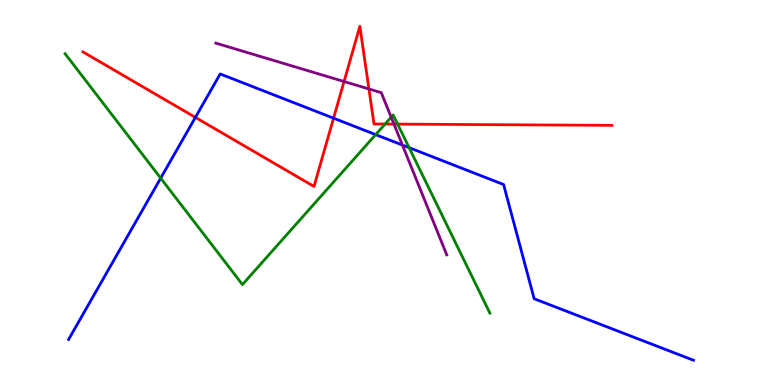[{'lines': ['blue', 'red'], 'intersections': [{'x': 2.52, 'y': 6.95}, {'x': 4.3, 'y': 6.93}]}, {'lines': ['green', 'red'], 'intersections': [{'x': 4.97, 'y': 6.78}, {'x': 5.13, 'y': 6.78}]}, {'lines': ['purple', 'red'], 'intersections': [{'x': 4.44, 'y': 7.88}, {'x': 4.76, 'y': 7.69}, {'x': 5.08, 'y': 6.78}]}, {'lines': ['blue', 'green'], 'intersections': [{'x': 2.07, 'y': 5.37}, {'x': 4.85, 'y': 6.5}, {'x': 5.28, 'y': 6.16}]}, {'lines': ['blue', 'purple'], 'intersections': [{'x': 5.19, 'y': 6.23}]}, {'lines': ['green', 'purple'], 'intersections': [{'x': 5.05, 'y': 6.96}]}]